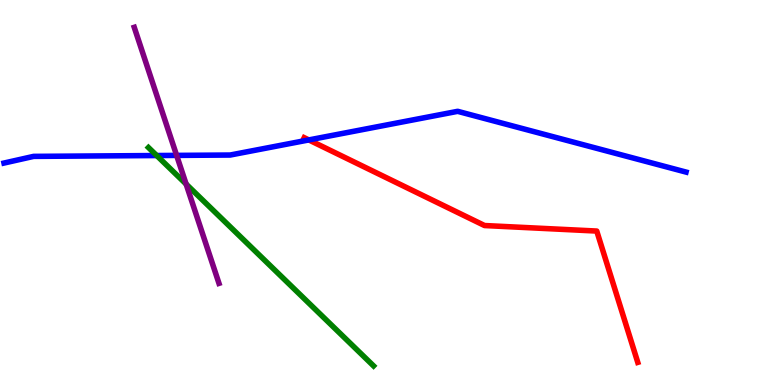[{'lines': ['blue', 'red'], 'intersections': [{'x': 3.98, 'y': 6.37}]}, {'lines': ['green', 'red'], 'intersections': []}, {'lines': ['purple', 'red'], 'intersections': []}, {'lines': ['blue', 'green'], 'intersections': [{'x': 2.02, 'y': 5.96}]}, {'lines': ['blue', 'purple'], 'intersections': [{'x': 2.28, 'y': 5.96}]}, {'lines': ['green', 'purple'], 'intersections': [{'x': 2.4, 'y': 5.22}]}]